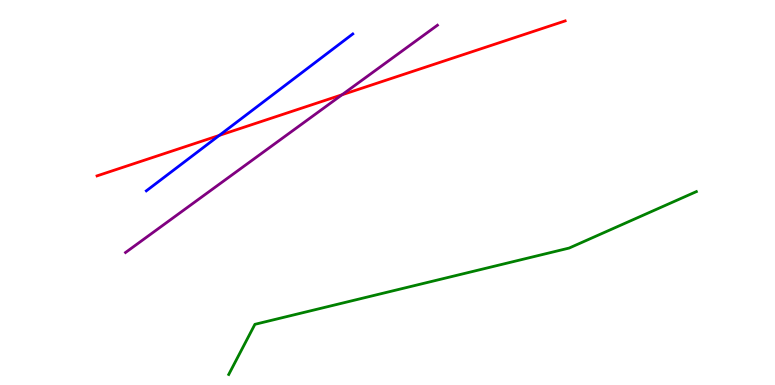[{'lines': ['blue', 'red'], 'intersections': [{'x': 2.83, 'y': 6.48}]}, {'lines': ['green', 'red'], 'intersections': []}, {'lines': ['purple', 'red'], 'intersections': [{'x': 4.41, 'y': 7.54}]}, {'lines': ['blue', 'green'], 'intersections': []}, {'lines': ['blue', 'purple'], 'intersections': []}, {'lines': ['green', 'purple'], 'intersections': []}]